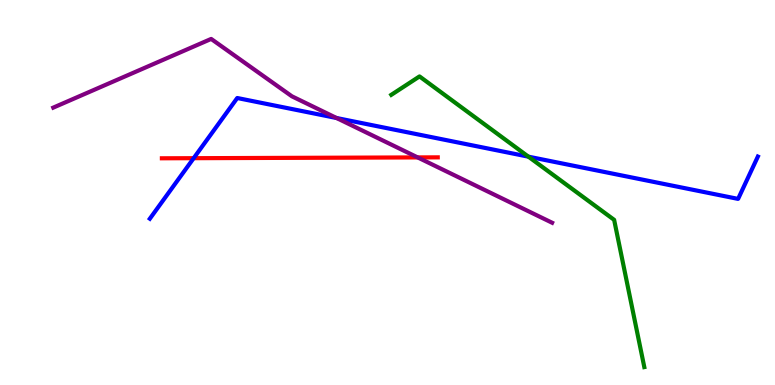[{'lines': ['blue', 'red'], 'intersections': [{'x': 2.5, 'y': 5.89}]}, {'lines': ['green', 'red'], 'intersections': []}, {'lines': ['purple', 'red'], 'intersections': [{'x': 5.39, 'y': 5.91}]}, {'lines': ['blue', 'green'], 'intersections': [{'x': 6.82, 'y': 5.93}]}, {'lines': ['blue', 'purple'], 'intersections': [{'x': 4.34, 'y': 6.93}]}, {'lines': ['green', 'purple'], 'intersections': []}]